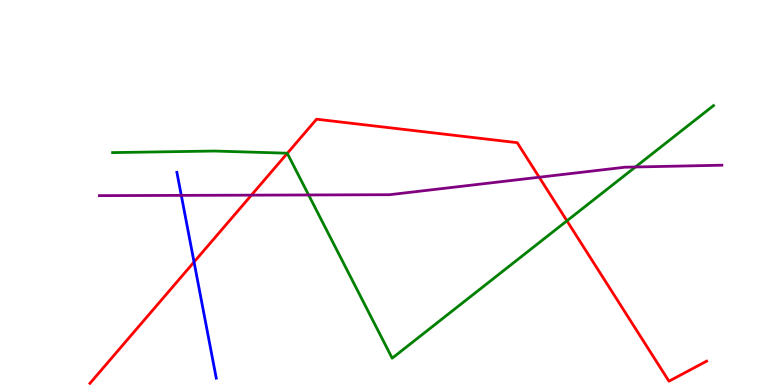[{'lines': ['blue', 'red'], 'intersections': [{'x': 2.5, 'y': 3.19}]}, {'lines': ['green', 'red'], 'intersections': [{'x': 3.71, 'y': 6.02}, {'x': 7.32, 'y': 4.26}]}, {'lines': ['purple', 'red'], 'intersections': [{'x': 3.24, 'y': 4.93}, {'x': 6.96, 'y': 5.4}]}, {'lines': ['blue', 'green'], 'intersections': []}, {'lines': ['blue', 'purple'], 'intersections': [{'x': 2.34, 'y': 4.93}]}, {'lines': ['green', 'purple'], 'intersections': [{'x': 3.98, 'y': 4.94}, {'x': 8.2, 'y': 5.66}]}]